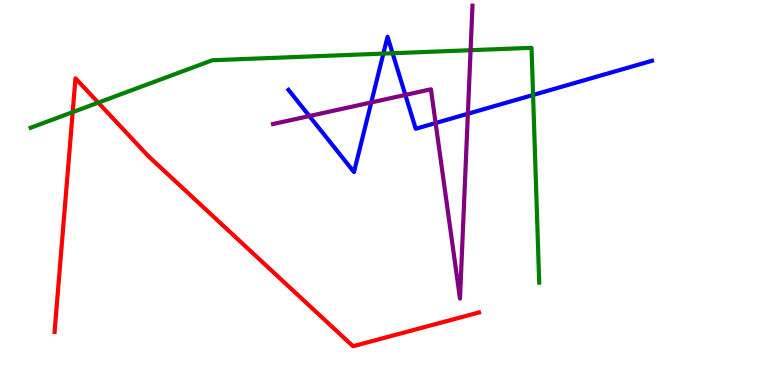[{'lines': ['blue', 'red'], 'intersections': []}, {'lines': ['green', 'red'], 'intersections': [{'x': 0.938, 'y': 7.09}, {'x': 1.27, 'y': 7.33}]}, {'lines': ['purple', 'red'], 'intersections': []}, {'lines': ['blue', 'green'], 'intersections': [{'x': 4.95, 'y': 8.61}, {'x': 5.07, 'y': 8.62}, {'x': 6.88, 'y': 7.53}]}, {'lines': ['blue', 'purple'], 'intersections': [{'x': 3.99, 'y': 6.99}, {'x': 4.79, 'y': 7.34}, {'x': 5.23, 'y': 7.53}, {'x': 5.62, 'y': 6.8}, {'x': 6.04, 'y': 7.05}]}, {'lines': ['green', 'purple'], 'intersections': [{'x': 6.07, 'y': 8.7}]}]